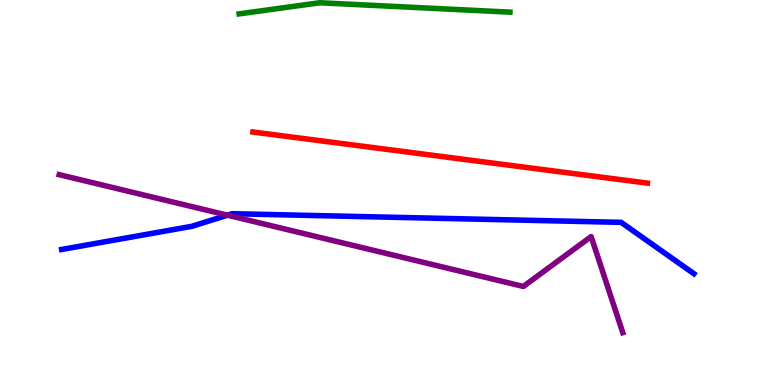[{'lines': ['blue', 'red'], 'intersections': []}, {'lines': ['green', 'red'], 'intersections': []}, {'lines': ['purple', 'red'], 'intersections': []}, {'lines': ['blue', 'green'], 'intersections': []}, {'lines': ['blue', 'purple'], 'intersections': [{'x': 2.94, 'y': 4.41}]}, {'lines': ['green', 'purple'], 'intersections': []}]